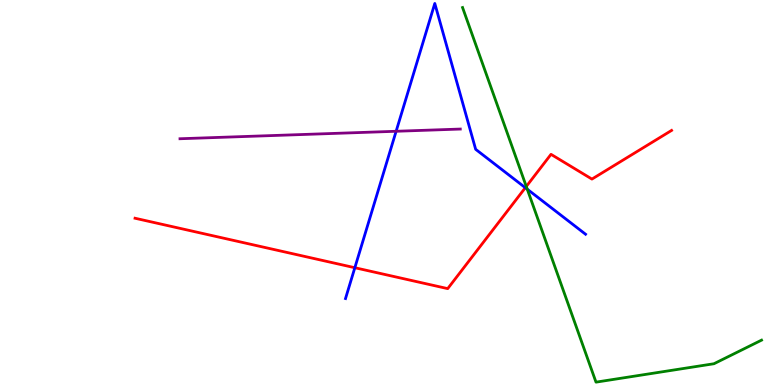[{'lines': ['blue', 'red'], 'intersections': [{'x': 4.58, 'y': 3.05}, {'x': 6.78, 'y': 5.12}]}, {'lines': ['green', 'red'], 'intersections': [{'x': 6.79, 'y': 5.16}]}, {'lines': ['purple', 'red'], 'intersections': []}, {'lines': ['blue', 'green'], 'intersections': [{'x': 6.8, 'y': 5.09}]}, {'lines': ['blue', 'purple'], 'intersections': [{'x': 5.11, 'y': 6.59}]}, {'lines': ['green', 'purple'], 'intersections': []}]